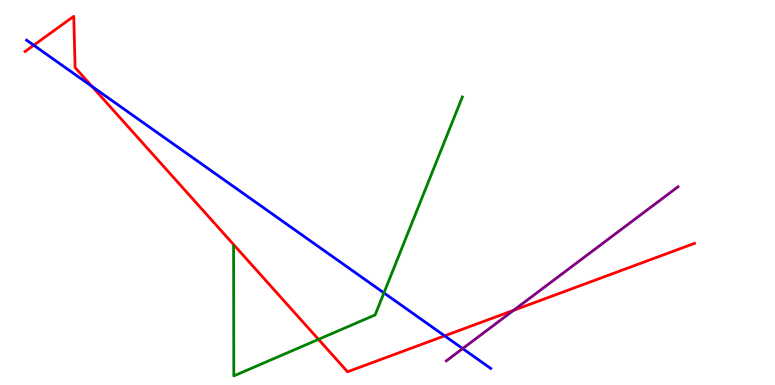[{'lines': ['blue', 'red'], 'intersections': [{'x': 0.435, 'y': 8.82}, {'x': 1.19, 'y': 7.75}, {'x': 5.74, 'y': 1.28}]}, {'lines': ['green', 'red'], 'intersections': [{'x': 4.11, 'y': 1.19}]}, {'lines': ['purple', 'red'], 'intersections': [{'x': 6.63, 'y': 1.94}]}, {'lines': ['blue', 'green'], 'intersections': [{'x': 4.95, 'y': 2.39}]}, {'lines': ['blue', 'purple'], 'intersections': [{'x': 5.97, 'y': 0.946}]}, {'lines': ['green', 'purple'], 'intersections': []}]